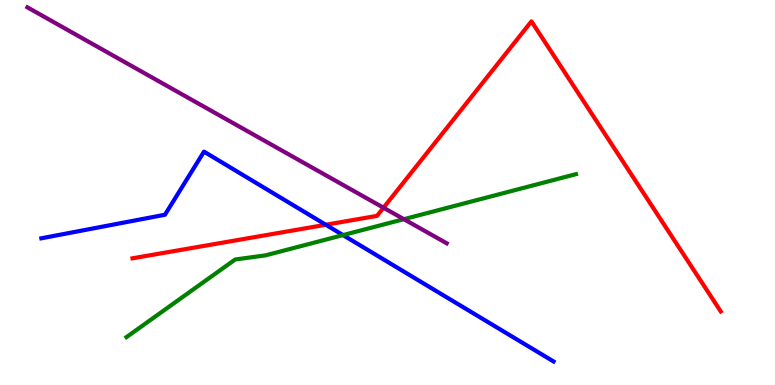[{'lines': ['blue', 'red'], 'intersections': [{'x': 4.2, 'y': 4.16}]}, {'lines': ['green', 'red'], 'intersections': []}, {'lines': ['purple', 'red'], 'intersections': [{'x': 4.95, 'y': 4.6}]}, {'lines': ['blue', 'green'], 'intersections': [{'x': 4.43, 'y': 3.89}]}, {'lines': ['blue', 'purple'], 'intersections': []}, {'lines': ['green', 'purple'], 'intersections': [{'x': 5.21, 'y': 4.31}]}]